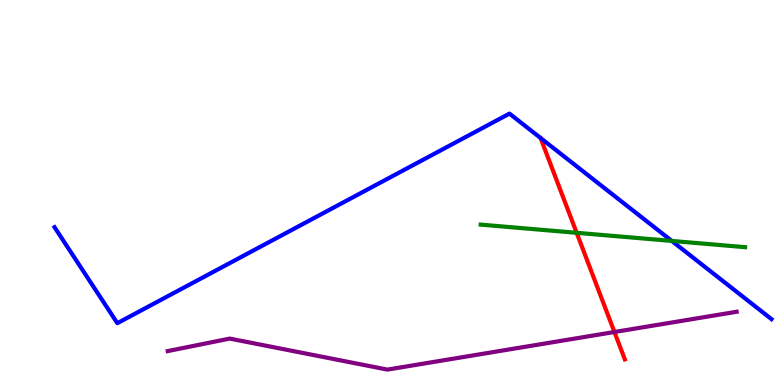[{'lines': ['blue', 'red'], 'intersections': []}, {'lines': ['green', 'red'], 'intersections': [{'x': 7.44, 'y': 3.95}]}, {'lines': ['purple', 'red'], 'intersections': [{'x': 7.93, 'y': 1.38}]}, {'lines': ['blue', 'green'], 'intersections': [{'x': 8.67, 'y': 3.74}]}, {'lines': ['blue', 'purple'], 'intersections': []}, {'lines': ['green', 'purple'], 'intersections': []}]